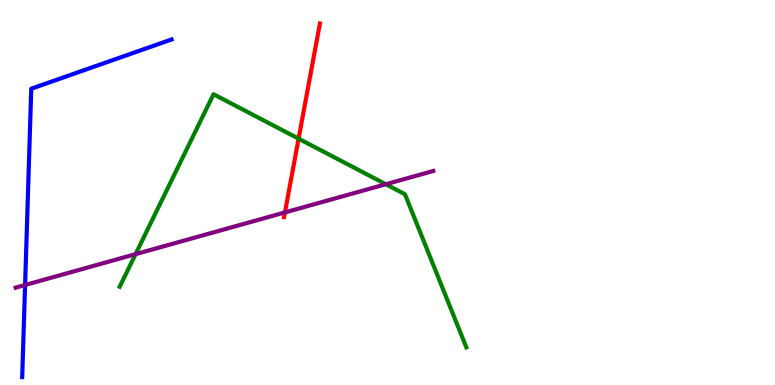[{'lines': ['blue', 'red'], 'intersections': []}, {'lines': ['green', 'red'], 'intersections': [{'x': 3.85, 'y': 6.4}]}, {'lines': ['purple', 'red'], 'intersections': [{'x': 3.68, 'y': 4.48}]}, {'lines': ['blue', 'green'], 'intersections': []}, {'lines': ['blue', 'purple'], 'intersections': [{'x': 0.324, 'y': 2.6}]}, {'lines': ['green', 'purple'], 'intersections': [{'x': 1.75, 'y': 3.4}, {'x': 4.98, 'y': 5.21}]}]